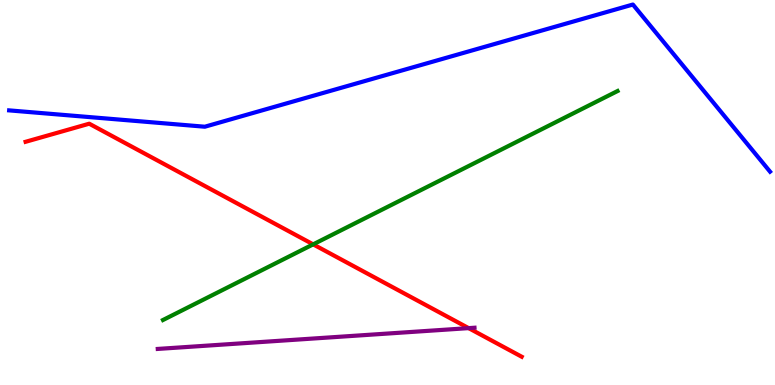[{'lines': ['blue', 'red'], 'intersections': []}, {'lines': ['green', 'red'], 'intersections': [{'x': 4.04, 'y': 3.65}]}, {'lines': ['purple', 'red'], 'intersections': [{'x': 6.05, 'y': 1.48}]}, {'lines': ['blue', 'green'], 'intersections': []}, {'lines': ['blue', 'purple'], 'intersections': []}, {'lines': ['green', 'purple'], 'intersections': []}]